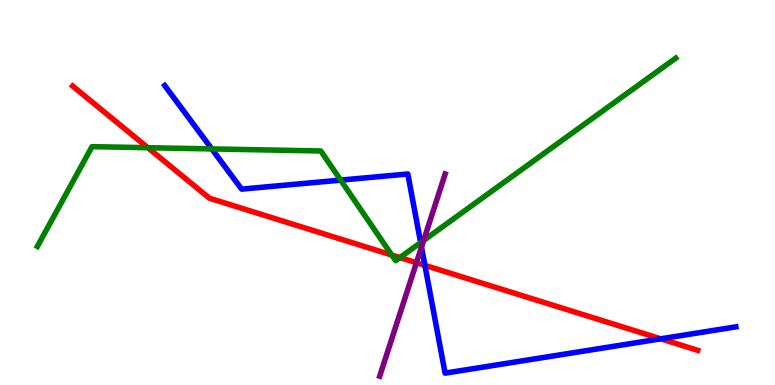[{'lines': ['blue', 'red'], 'intersections': [{'x': 5.48, 'y': 3.11}, {'x': 8.53, 'y': 1.2}]}, {'lines': ['green', 'red'], 'intersections': [{'x': 1.91, 'y': 6.16}, {'x': 5.05, 'y': 3.38}, {'x': 5.16, 'y': 3.31}]}, {'lines': ['purple', 'red'], 'intersections': [{'x': 5.37, 'y': 3.18}]}, {'lines': ['blue', 'green'], 'intersections': [{'x': 2.73, 'y': 6.13}, {'x': 4.4, 'y': 5.32}, {'x': 5.43, 'y': 3.7}]}, {'lines': ['blue', 'purple'], 'intersections': [{'x': 5.44, 'y': 3.58}]}, {'lines': ['green', 'purple'], 'intersections': [{'x': 5.47, 'y': 3.76}]}]